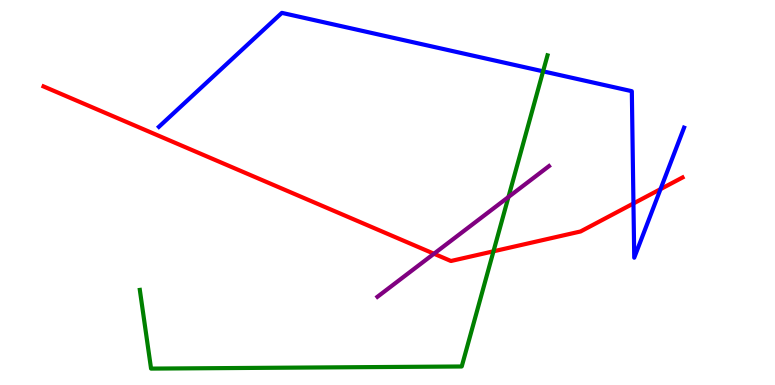[{'lines': ['blue', 'red'], 'intersections': [{'x': 8.17, 'y': 4.72}, {'x': 8.52, 'y': 5.09}]}, {'lines': ['green', 'red'], 'intersections': [{'x': 6.37, 'y': 3.47}]}, {'lines': ['purple', 'red'], 'intersections': [{'x': 5.6, 'y': 3.41}]}, {'lines': ['blue', 'green'], 'intersections': [{'x': 7.01, 'y': 8.15}]}, {'lines': ['blue', 'purple'], 'intersections': []}, {'lines': ['green', 'purple'], 'intersections': [{'x': 6.56, 'y': 4.88}]}]